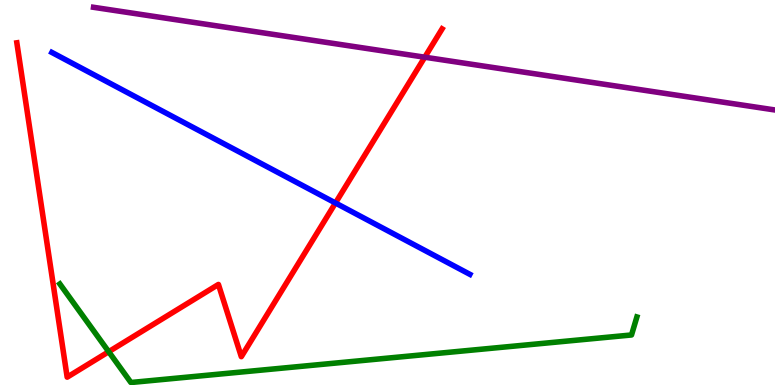[{'lines': ['blue', 'red'], 'intersections': [{'x': 4.33, 'y': 4.73}]}, {'lines': ['green', 'red'], 'intersections': [{'x': 1.4, 'y': 0.865}]}, {'lines': ['purple', 'red'], 'intersections': [{'x': 5.48, 'y': 8.51}]}, {'lines': ['blue', 'green'], 'intersections': []}, {'lines': ['blue', 'purple'], 'intersections': []}, {'lines': ['green', 'purple'], 'intersections': []}]